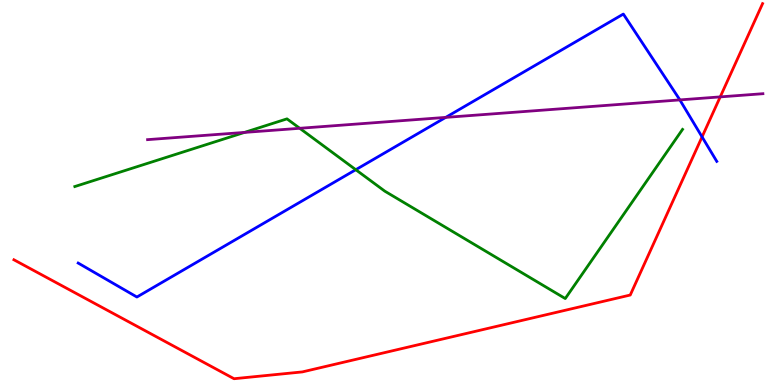[{'lines': ['blue', 'red'], 'intersections': [{'x': 9.06, 'y': 6.44}]}, {'lines': ['green', 'red'], 'intersections': []}, {'lines': ['purple', 'red'], 'intersections': [{'x': 9.29, 'y': 7.48}]}, {'lines': ['blue', 'green'], 'intersections': [{'x': 4.59, 'y': 5.59}]}, {'lines': ['blue', 'purple'], 'intersections': [{'x': 5.75, 'y': 6.95}, {'x': 8.77, 'y': 7.41}]}, {'lines': ['green', 'purple'], 'intersections': [{'x': 3.15, 'y': 6.56}, {'x': 3.87, 'y': 6.67}]}]